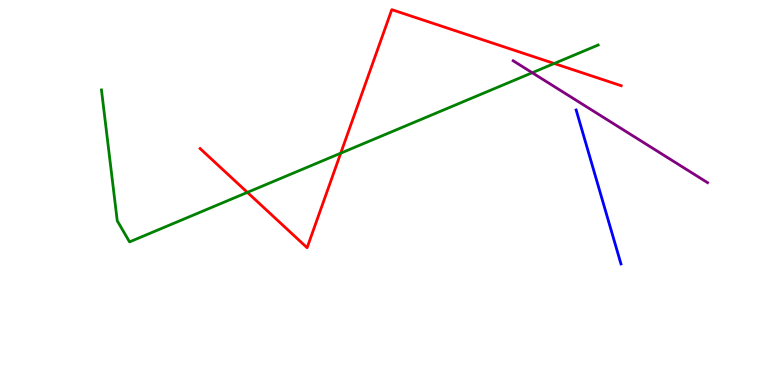[{'lines': ['blue', 'red'], 'intersections': []}, {'lines': ['green', 'red'], 'intersections': [{'x': 3.19, 'y': 5.0}, {'x': 4.4, 'y': 6.02}, {'x': 7.15, 'y': 8.35}]}, {'lines': ['purple', 'red'], 'intersections': []}, {'lines': ['blue', 'green'], 'intersections': []}, {'lines': ['blue', 'purple'], 'intersections': []}, {'lines': ['green', 'purple'], 'intersections': [{'x': 6.87, 'y': 8.11}]}]